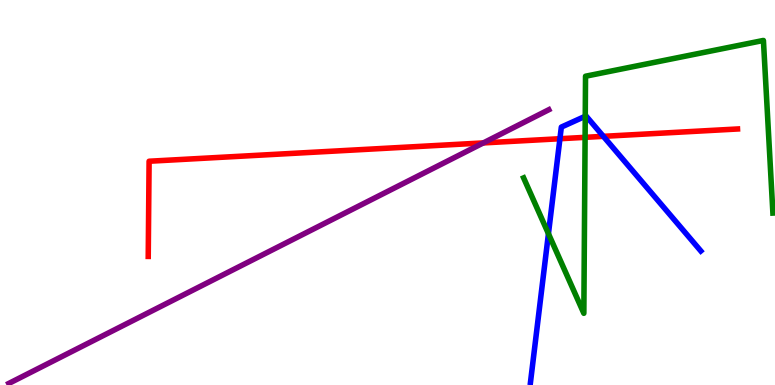[{'lines': ['blue', 'red'], 'intersections': [{'x': 7.22, 'y': 6.4}, {'x': 7.79, 'y': 6.46}]}, {'lines': ['green', 'red'], 'intersections': [{'x': 7.55, 'y': 6.43}]}, {'lines': ['purple', 'red'], 'intersections': [{'x': 6.24, 'y': 6.29}]}, {'lines': ['blue', 'green'], 'intersections': [{'x': 7.08, 'y': 3.93}, {'x': 7.55, 'y': 6.98}]}, {'lines': ['blue', 'purple'], 'intersections': []}, {'lines': ['green', 'purple'], 'intersections': []}]